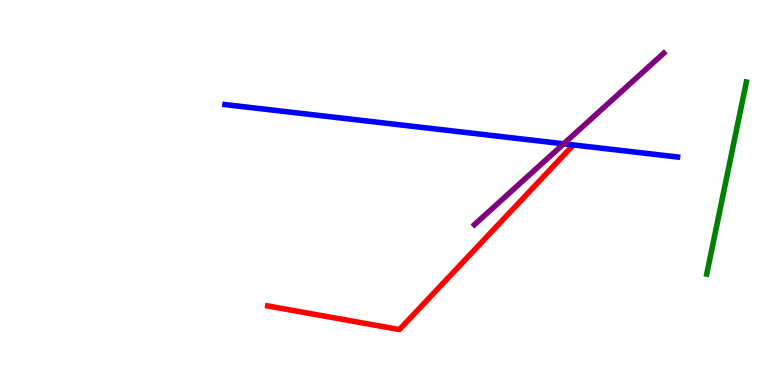[{'lines': ['blue', 'red'], 'intersections': []}, {'lines': ['green', 'red'], 'intersections': []}, {'lines': ['purple', 'red'], 'intersections': []}, {'lines': ['blue', 'green'], 'intersections': []}, {'lines': ['blue', 'purple'], 'intersections': [{'x': 7.27, 'y': 6.26}]}, {'lines': ['green', 'purple'], 'intersections': []}]